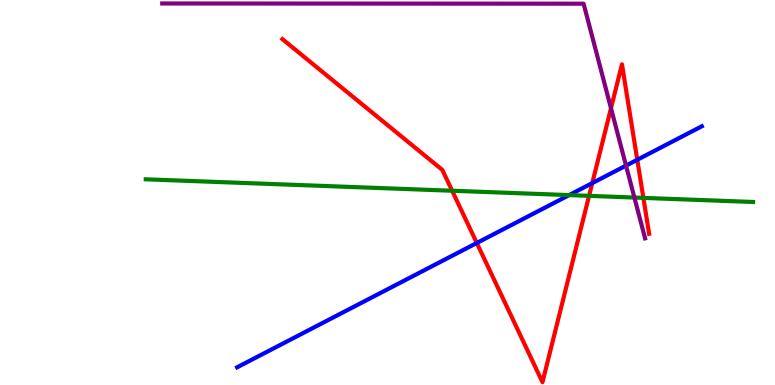[{'lines': ['blue', 'red'], 'intersections': [{'x': 6.15, 'y': 3.69}, {'x': 7.64, 'y': 5.24}, {'x': 8.22, 'y': 5.85}]}, {'lines': ['green', 'red'], 'intersections': [{'x': 5.83, 'y': 5.05}, {'x': 7.6, 'y': 4.91}, {'x': 8.3, 'y': 4.86}]}, {'lines': ['purple', 'red'], 'intersections': [{'x': 7.88, 'y': 7.19}]}, {'lines': ['blue', 'green'], 'intersections': [{'x': 7.34, 'y': 4.93}]}, {'lines': ['blue', 'purple'], 'intersections': [{'x': 8.08, 'y': 5.7}]}, {'lines': ['green', 'purple'], 'intersections': [{'x': 8.19, 'y': 4.87}]}]